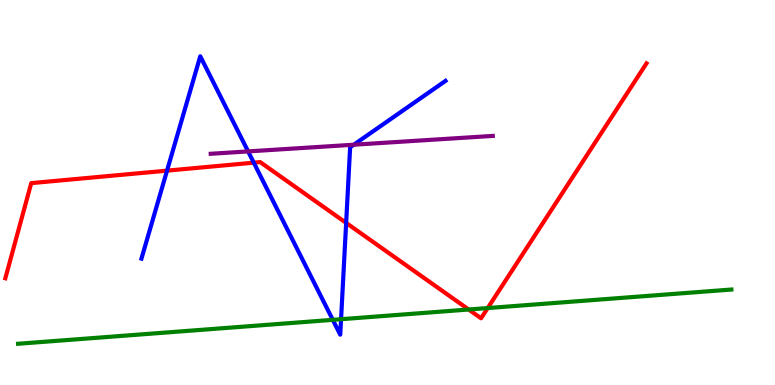[{'lines': ['blue', 'red'], 'intersections': [{'x': 2.16, 'y': 5.57}, {'x': 3.27, 'y': 5.77}, {'x': 4.47, 'y': 4.21}]}, {'lines': ['green', 'red'], 'intersections': [{'x': 6.05, 'y': 1.96}, {'x': 6.29, 'y': 2.0}]}, {'lines': ['purple', 'red'], 'intersections': []}, {'lines': ['blue', 'green'], 'intersections': [{'x': 4.29, 'y': 1.69}, {'x': 4.4, 'y': 1.71}]}, {'lines': ['blue', 'purple'], 'intersections': [{'x': 3.2, 'y': 6.07}, {'x': 4.57, 'y': 6.24}]}, {'lines': ['green', 'purple'], 'intersections': []}]